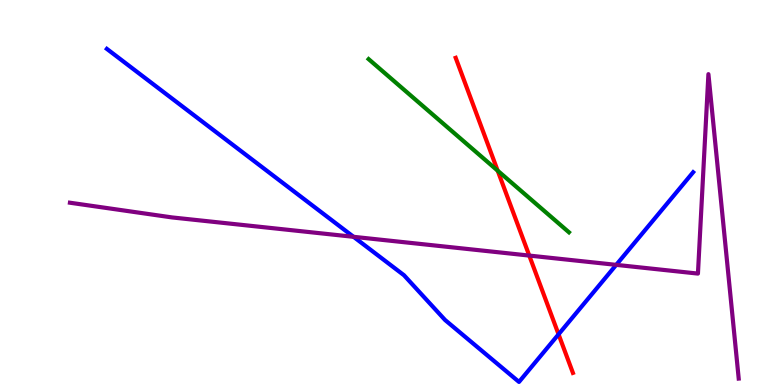[{'lines': ['blue', 'red'], 'intersections': [{'x': 7.21, 'y': 1.32}]}, {'lines': ['green', 'red'], 'intersections': [{'x': 6.42, 'y': 5.57}]}, {'lines': ['purple', 'red'], 'intersections': [{'x': 6.83, 'y': 3.36}]}, {'lines': ['blue', 'green'], 'intersections': []}, {'lines': ['blue', 'purple'], 'intersections': [{'x': 4.56, 'y': 3.85}, {'x': 7.95, 'y': 3.12}]}, {'lines': ['green', 'purple'], 'intersections': []}]